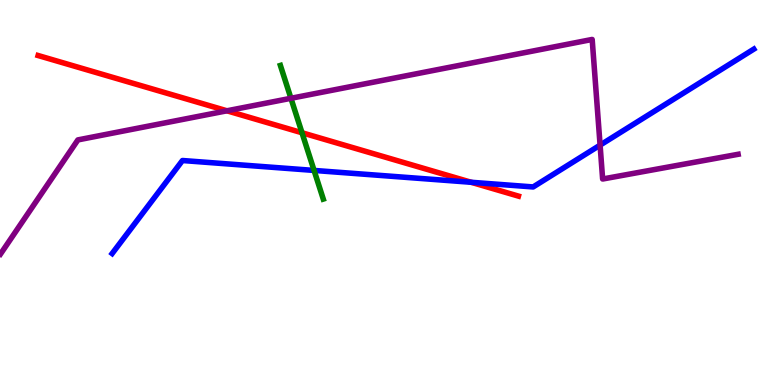[{'lines': ['blue', 'red'], 'intersections': [{'x': 6.08, 'y': 5.27}]}, {'lines': ['green', 'red'], 'intersections': [{'x': 3.9, 'y': 6.55}]}, {'lines': ['purple', 'red'], 'intersections': [{'x': 2.93, 'y': 7.12}]}, {'lines': ['blue', 'green'], 'intersections': [{'x': 4.05, 'y': 5.57}]}, {'lines': ['blue', 'purple'], 'intersections': [{'x': 7.74, 'y': 6.23}]}, {'lines': ['green', 'purple'], 'intersections': [{'x': 3.75, 'y': 7.45}]}]